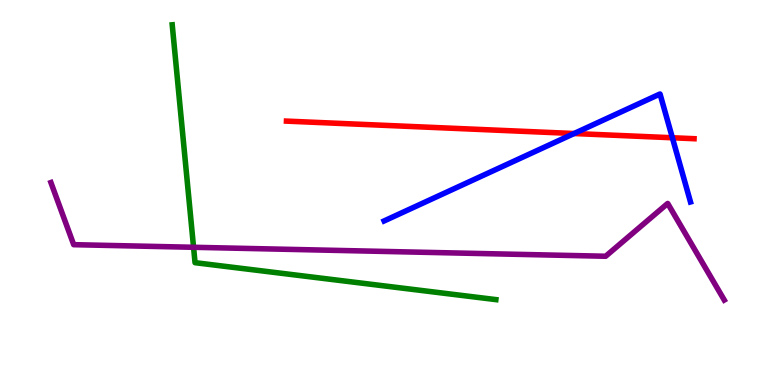[{'lines': ['blue', 'red'], 'intersections': [{'x': 7.41, 'y': 6.53}, {'x': 8.68, 'y': 6.42}]}, {'lines': ['green', 'red'], 'intersections': []}, {'lines': ['purple', 'red'], 'intersections': []}, {'lines': ['blue', 'green'], 'intersections': []}, {'lines': ['blue', 'purple'], 'intersections': []}, {'lines': ['green', 'purple'], 'intersections': [{'x': 2.5, 'y': 3.58}]}]